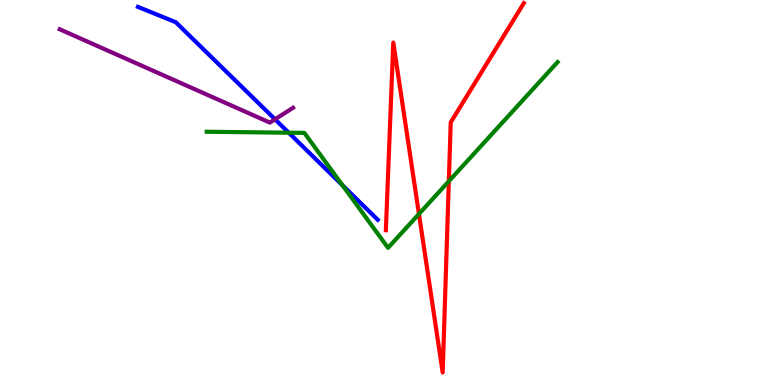[{'lines': ['blue', 'red'], 'intersections': []}, {'lines': ['green', 'red'], 'intersections': [{'x': 5.41, 'y': 4.44}, {'x': 5.79, 'y': 5.29}]}, {'lines': ['purple', 'red'], 'intersections': []}, {'lines': ['blue', 'green'], 'intersections': [{'x': 3.73, 'y': 6.55}, {'x': 4.42, 'y': 5.19}]}, {'lines': ['blue', 'purple'], 'intersections': [{'x': 3.55, 'y': 6.9}]}, {'lines': ['green', 'purple'], 'intersections': []}]